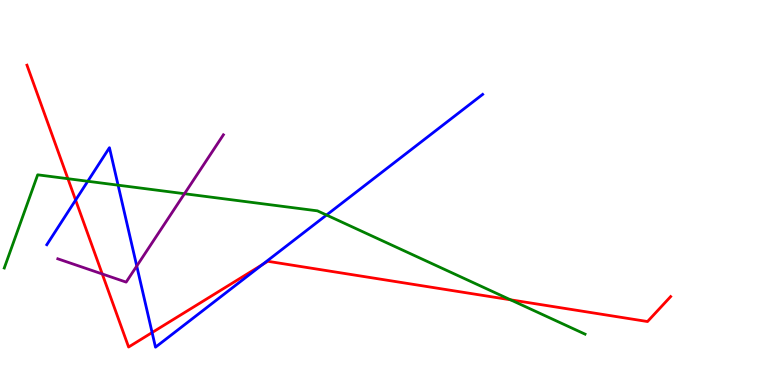[{'lines': ['blue', 'red'], 'intersections': [{'x': 0.976, 'y': 4.8}, {'x': 1.96, 'y': 1.36}, {'x': 3.38, 'y': 3.13}]}, {'lines': ['green', 'red'], 'intersections': [{'x': 0.876, 'y': 5.36}, {'x': 6.59, 'y': 2.21}]}, {'lines': ['purple', 'red'], 'intersections': [{'x': 1.32, 'y': 2.88}]}, {'lines': ['blue', 'green'], 'intersections': [{'x': 1.13, 'y': 5.29}, {'x': 1.52, 'y': 5.19}, {'x': 4.21, 'y': 4.41}]}, {'lines': ['blue', 'purple'], 'intersections': [{'x': 1.76, 'y': 3.09}]}, {'lines': ['green', 'purple'], 'intersections': [{'x': 2.38, 'y': 4.97}]}]